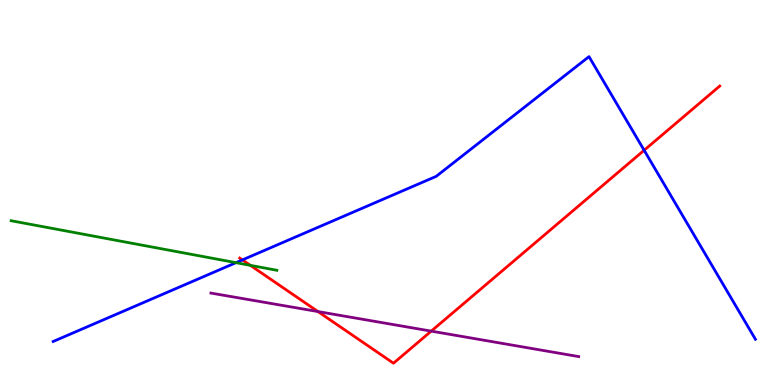[{'lines': ['blue', 'red'], 'intersections': [{'x': 3.13, 'y': 3.25}, {'x': 8.31, 'y': 6.1}]}, {'lines': ['green', 'red'], 'intersections': [{'x': 3.23, 'y': 3.11}]}, {'lines': ['purple', 'red'], 'intersections': [{'x': 4.1, 'y': 1.91}, {'x': 5.56, 'y': 1.4}]}, {'lines': ['blue', 'green'], 'intersections': [{'x': 3.05, 'y': 3.18}]}, {'lines': ['blue', 'purple'], 'intersections': []}, {'lines': ['green', 'purple'], 'intersections': []}]